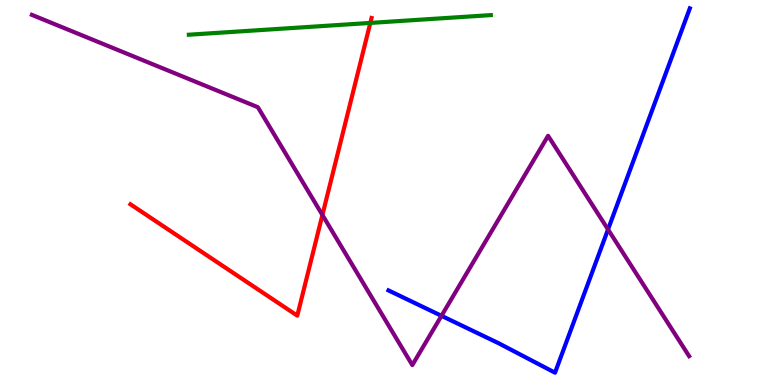[{'lines': ['blue', 'red'], 'intersections': []}, {'lines': ['green', 'red'], 'intersections': [{'x': 4.78, 'y': 9.4}]}, {'lines': ['purple', 'red'], 'intersections': [{'x': 4.16, 'y': 4.42}]}, {'lines': ['blue', 'green'], 'intersections': []}, {'lines': ['blue', 'purple'], 'intersections': [{'x': 5.7, 'y': 1.8}, {'x': 7.85, 'y': 4.04}]}, {'lines': ['green', 'purple'], 'intersections': []}]